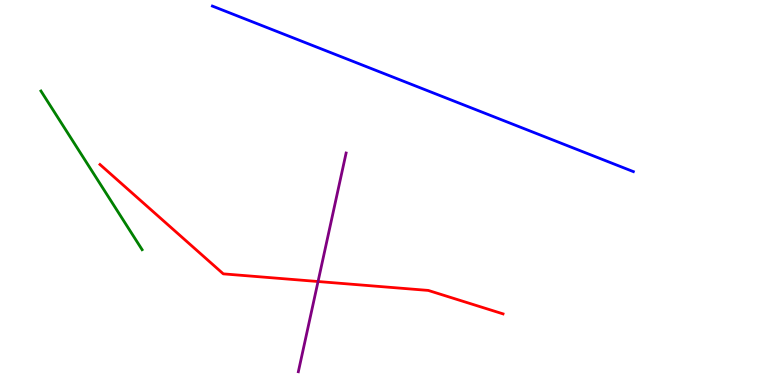[{'lines': ['blue', 'red'], 'intersections': []}, {'lines': ['green', 'red'], 'intersections': []}, {'lines': ['purple', 'red'], 'intersections': [{'x': 4.1, 'y': 2.69}]}, {'lines': ['blue', 'green'], 'intersections': []}, {'lines': ['blue', 'purple'], 'intersections': []}, {'lines': ['green', 'purple'], 'intersections': []}]